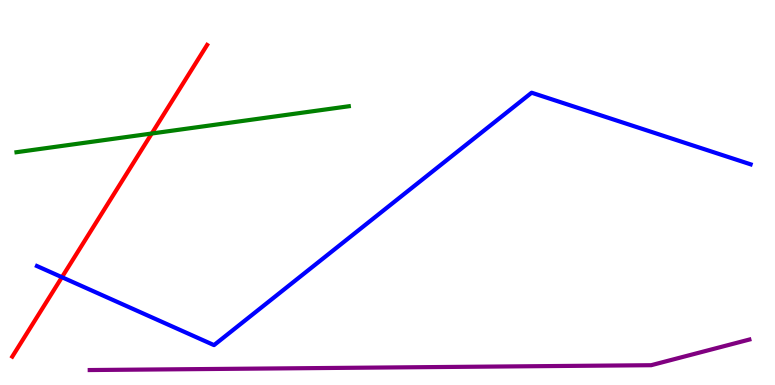[{'lines': ['blue', 'red'], 'intersections': [{'x': 0.799, 'y': 2.8}]}, {'lines': ['green', 'red'], 'intersections': [{'x': 1.96, 'y': 6.53}]}, {'lines': ['purple', 'red'], 'intersections': []}, {'lines': ['blue', 'green'], 'intersections': []}, {'lines': ['blue', 'purple'], 'intersections': []}, {'lines': ['green', 'purple'], 'intersections': []}]